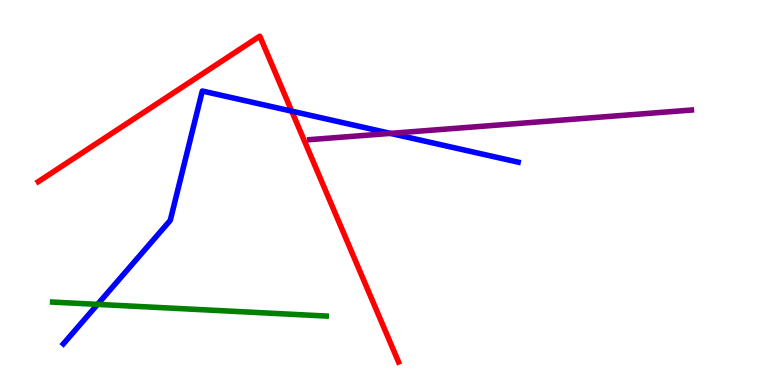[{'lines': ['blue', 'red'], 'intersections': [{'x': 3.76, 'y': 7.11}]}, {'lines': ['green', 'red'], 'intersections': []}, {'lines': ['purple', 'red'], 'intersections': []}, {'lines': ['blue', 'green'], 'intersections': [{'x': 1.26, 'y': 2.09}]}, {'lines': ['blue', 'purple'], 'intersections': [{'x': 5.04, 'y': 6.54}]}, {'lines': ['green', 'purple'], 'intersections': []}]